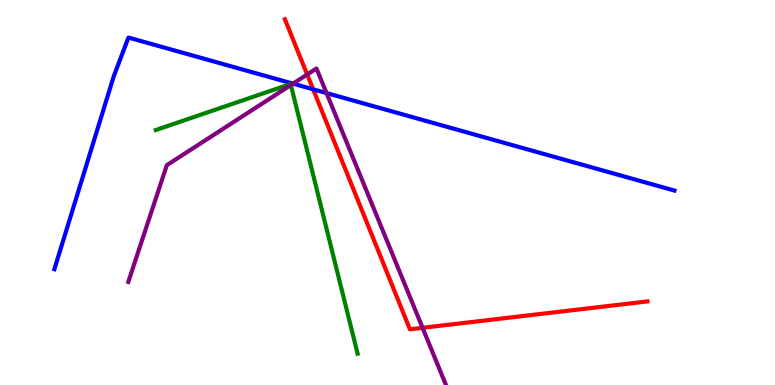[{'lines': ['blue', 'red'], 'intersections': [{'x': 4.04, 'y': 7.68}]}, {'lines': ['green', 'red'], 'intersections': []}, {'lines': ['purple', 'red'], 'intersections': [{'x': 3.96, 'y': 8.06}, {'x': 5.45, 'y': 1.49}]}, {'lines': ['blue', 'green'], 'intersections': []}, {'lines': ['blue', 'purple'], 'intersections': [{'x': 3.78, 'y': 7.83}, {'x': 4.21, 'y': 7.58}]}, {'lines': ['green', 'purple'], 'intersections': [{'x': 3.75, 'y': 7.79}]}]